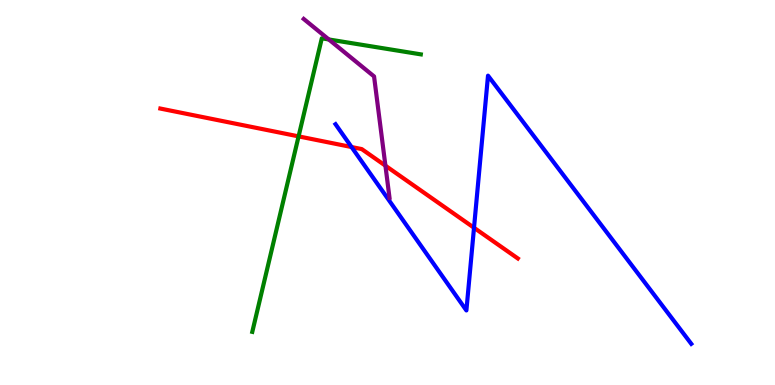[{'lines': ['blue', 'red'], 'intersections': [{'x': 4.54, 'y': 6.18}, {'x': 6.12, 'y': 4.08}]}, {'lines': ['green', 'red'], 'intersections': [{'x': 3.85, 'y': 6.46}]}, {'lines': ['purple', 'red'], 'intersections': [{'x': 4.97, 'y': 5.7}]}, {'lines': ['blue', 'green'], 'intersections': []}, {'lines': ['blue', 'purple'], 'intersections': []}, {'lines': ['green', 'purple'], 'intersections': [{'x': 4.24, 'y': 8.98}]}]